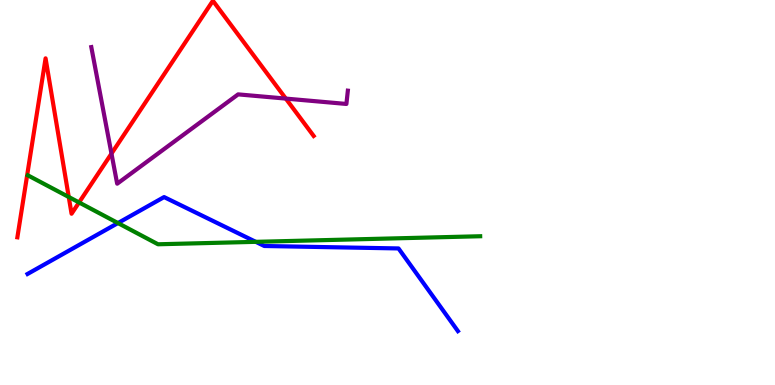[{'lines': ['blue', 'red'], 'intersections': []}, {'lines': ['green', 'red'], 'intersections': [{'x': 0.887, 'y': 4.88}, {'x': 1.02, 'y': 4.74}]}, {'lines': ['purple', 'red'], 'intersections': [{'x': 1.44, 'y': 6.01}, {'x': 3.69, 'y': 7.44}]}, {'lines': ['blue', 'green'], 'intersections': [{'x': 1.52, 'y': 4.21}, {'x': 3.3, 'y': 3.72}]}, {'lines': ['blue', 'purple'], 'intersections': []}, {'lines': ['green', 'purple'], 'intersections': []}]